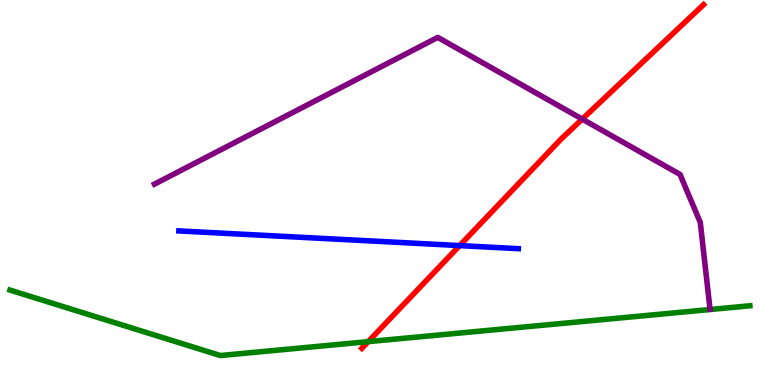[{'lines': ['blue', 'red'], 'intersections': [{'x': 5.93, 'y': 3.62}]}, {'lines': ['green', 'red'], 'intersections': [{'x': 4.75, 'y': 1.13}]}, {'lines': ['purple', 'red'], 'intersections': [{'x': 7.51, 'y': 6.91}]}, {'lines': ['blue', 'green'], 'intersections': []}, {'lines': ['blue', 'purple'], 'intersections': []}, {'lines': ['green', 'purple'], 'intersections': []}]